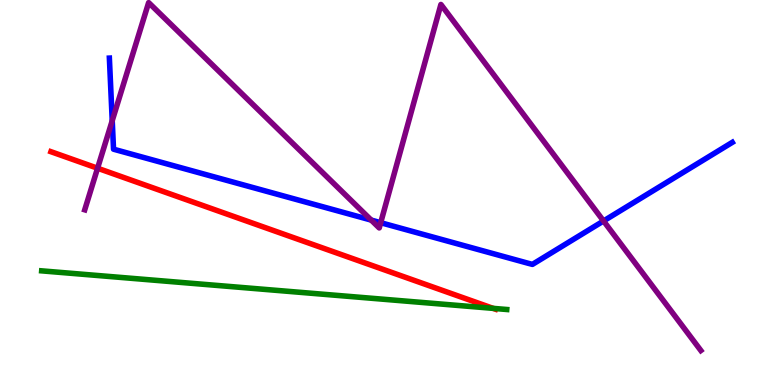[{'lines': ['blue', 'red'], 'intersections': []}, {'lines': ['green', 'red'], 'intersections': [{'x': 6.36, 'y': 1.99}]}, {'lines': ['purple', 'red'], 'intersections': [{'x': 1.26, 'y': 5.63}]}, {'lines': ['blue', 'green'], 'intersections': []}, {'lines': ['blue', 'purple'], 'intersections': [{'x': 1.45, 'y': 6.87}, {'x': 4.79, 'y': 4.28}, {'x': 4.91, 'y': 4.22}, {'x': 7.79, 'y': 4.26}]}, {'lines': ['green', 'purple'], 'intersections': []}]